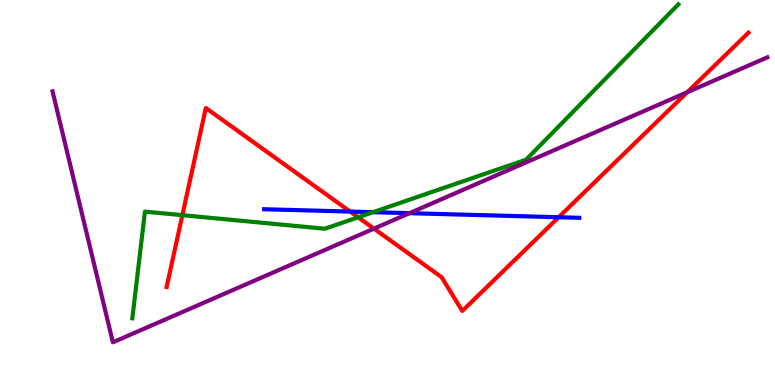[{'lines': ['blue', 'red'], 'intersections': [{'x': 4.52, 'y': 4.5}, {'x': 7.21, 'y': 4.36}]}, {'lines': ['green', 'red'], 'intersections': [{'x': 2.35, 'y': 4.41}, {'x': 4.62, 'y': 4.36}]}, {'lines': ['purple', 'red'], 'intersections': [{'x': 4.83, 'y': 4.06}, {'x': 8.87, 'y': 7.6}]}, {'lines': ['blue', 'green'], 'intersections': [{'x': 4.81, 'y': 4.49}]}, {'lines': ['blue', 'purple'], 'intersections': [{'x': 5.28, 'y': 4.46}]}, {'lines': ['green', 'purple'], 'intersections': []}]